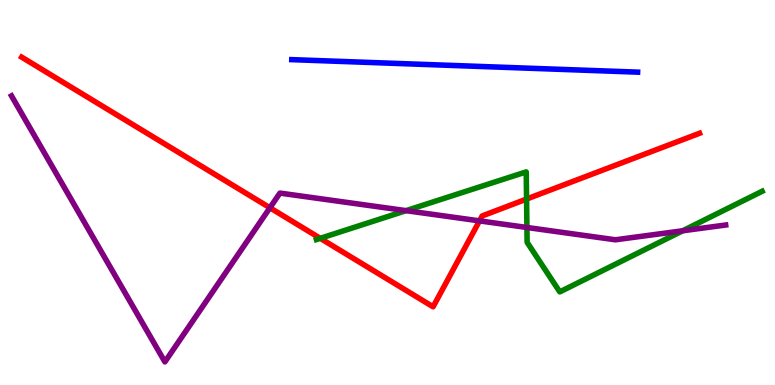[{'lines': ['blue', 'red'], 'intersections': []}, {'lines': ['green', 'red'], 'intersections': [{'x': 4.13, 'y': 3.81}, {'x': 6.79, 'y': 4.83}]}, {'lines': ['purple', 'red'], 'intersections': [{'x': 3.48, 'y': 4.6}, {'x': 6.19, 'y': 4.26}]}, {'lines': ['blue', 'green'], 'intersections': []}, {'lines': ['blue', 'purple'], 'intersections': []}, {'lines': ['green', 'purple'], 'intersections': [{'x': 5.24, 'y': 4.53}, {'x': 6.8, 'y': 4.09}, {'x': 8.81, 'y': 4.01}]}]